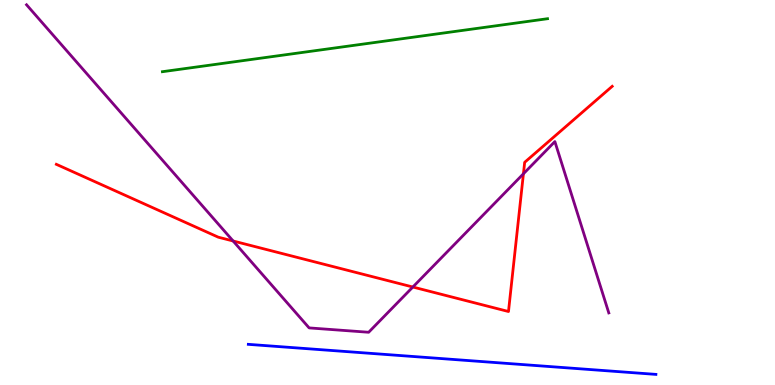[{'lines': ['blue', 'red'], 'intersections': []}, {'lines': ['green', 'red'], 'intersections': []}, {'lines': ['purple', 'red'], 'intersections': [{'x': 3.01, 'y': 3.74}, {'x': 5.33, 'y': 2.54}, {'x': 6.75, 'y': 5.49}]}, {'lines': ['blue', 'green'], 'intersections': []}, {'lines': ['blue', 'purple'], 'intersections': []}, {'lines': ['green', 'purple'], 'intersections': []}]